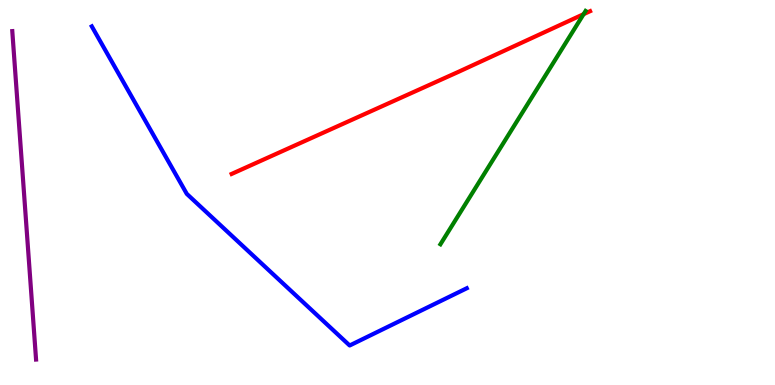[{'lines': ['blue', 'red'], 'intersections': []}, {'lines': ['green', 'red'], 'intersections': [{'x': 7.53, 'y': 9.63}]}, {'lines': ['purple', 'red'], 'intersections': []}, {'lines': ['blue', 'green'], 'intersections': []}, {'lines': ['blue', 'purple'], 'intersections': []}, {'lines': ['green', 'purple'], 'intersections': []}]